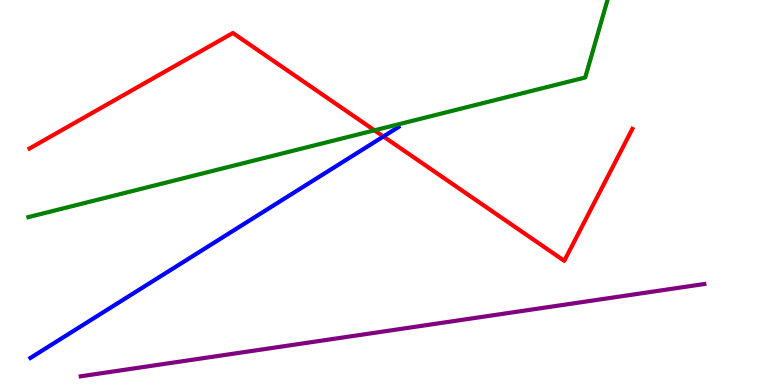[{'lines': ['blue', 'red'], 'intersections': [{'x': 4.95, 'y': 6.46}]}, {'lines': ['green', 'red'], 'intersections': [{'x': 4.83, 'y': 6.61}]}, {'lines': ['purple', 'red'], 'intersections': []}, {'lines': ['blue', 'green'], 'intersections': []}, {'lines': ['blue', 'purple'], 'intersections': []}, {'lines': ['green', 'purple'], 'intersections': []}]